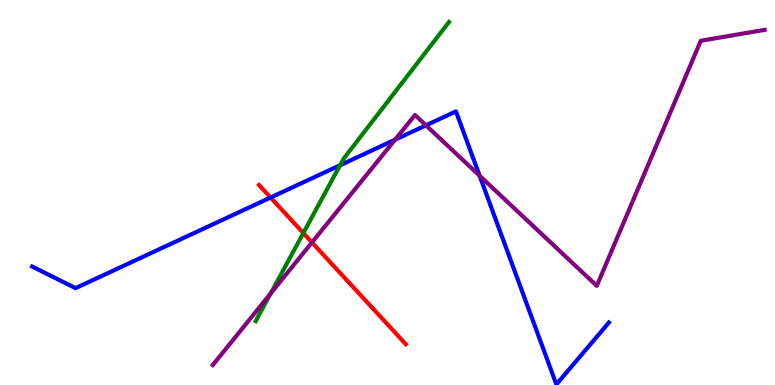[{'lines': ['blue', 'red'], 'intersections': [{'x': 3.49, 'y': 4.87}]}, {'lines': ['green', 'red'], 'intersections': [{'x': 3.91, 'y': 3.95}]}, {'lines': ['purple', 'red'], 'intersections': [{'x': 4.03, 'y': 3.7}]}, {'lines': ['blue', 'green'], 'intersections': [{'x': 4.39, 'y': 5.71}]}, {'lines': ['blue', 'purple'], 'intersections': [{'x': 5.1, 'y': 6.37}, {'x': 5.5, 'y': 6.74}, {'x': 6.19, 'y': 5.44}]}, {'lines': ['green', 'purple'], 'intersections': [{'x': 3.49, 'y': 2.37}]}]